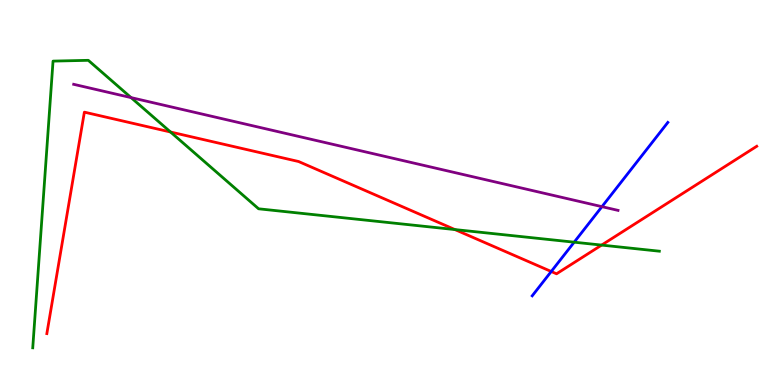[{'lines': ['blue', 'red'], 'intersections': [{'x': 7.11, 'y': 2.95}]}, {'lines': ['green', 'red'], 'intersections': [{'x': 2.2, 'y': 6.57}, {'x': 5.87, 'y': 4.04}, {'x': 7.76, 'y': 3.63}]}, {'lines': ['purple', 'red'], 'intersections': []}, {'lines': ['blue', 'green'], 'intersections': [{'x': 7.41, 'y': 3.71}]}, {'lines': ['blue', 'purple'], 'intersections': [{'x': 7.77, 'y': 4.63}]}, {'lines': ['green', 'purple'], 'intersections': [{'x': 1.69, 'y': 7.46}]}]